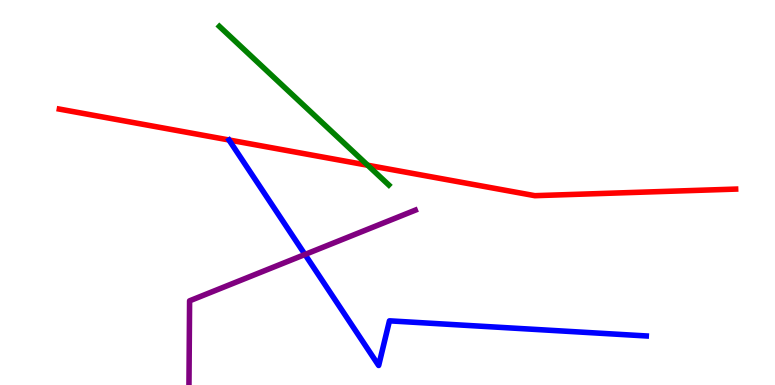[{'lines': ['blue', 'red'], 'intersections': []}, {'lines': ['green', 'red'], 'intersections': [{'x': 4.74, 'y': 5.71}]}, {'lines': ['purple', 'red'], 'intersections': []}, {'lines': ['blue', 'green'], 'intersections': []}, {'lines': ['blue', 'purple'], 'intersections': [{'x': 3.94, 'y': 3.39}]}, {'lines': ['green', 'purple'], 'intersections': []}]